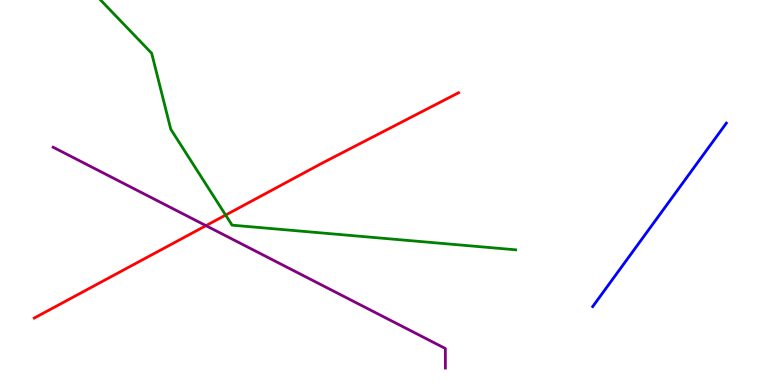[{'lines': ['blue', 'red'], 'intersections': []}, {'lines': ['green', 'red'], 'intersections': [{'x': 2.91, 'y': 4.41}]}, {'lines': ['purple', 'red'], 'intersections': [{'x': 2.66, 'y': 4.14}]}, {'lines': ['blue', 'green'], 'intersections': []}, {'lines': ['blue', 'purple'], 'intersections': []}, {'lines': ['green', 'purple'], 'intersections': []}]